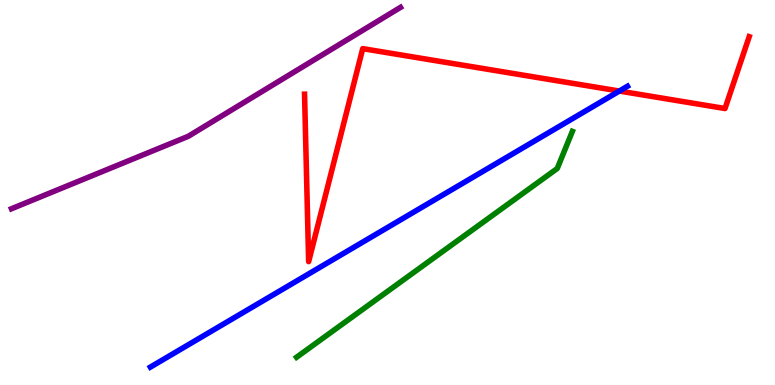[{'lines': ['blue', 'red'], 'intersections': [{'x': 7.99, 'y': 7.64}]}, {'lines': ['green', 'red'], 'intersections': []}, {'lines': ['purple', 'red'], 'intersections': []}, {'lines': ['blue', 'green'], 'intersections': []}, {'lines': ['blue', 'purple'], 'intersections': []}, {'lines': ['green', 'purple'], 'intersections': []}]